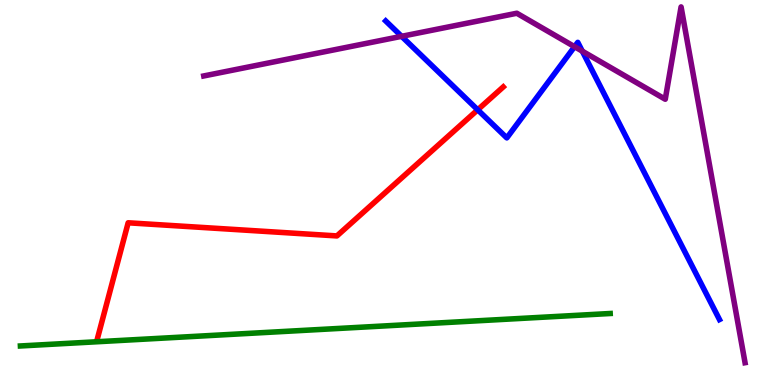[{'lines': ['blue', 'red'], 'intersections': [{'x': 6.16, 'y': 7.15}]}, {'lines': ['green', 'red'], 'intersections': []}, {'lines': ['purple', 'red'], 'intersections': []}, {'lines': ['blue', 'green'], 'intersections': []}, {'lines': ['blue', 'purple'], 'intersections': [{'x': 5.18, 'y': 9.06}, {'x': 7.41, 'y': 8.79}, {'x': 7.51, 'y': 8.67}]}, {'lines': ['green', 'purple'], 'intersections': []}]